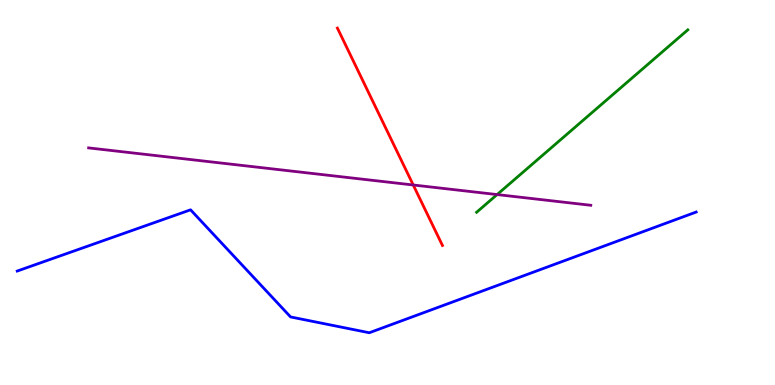[{'lines': ['blue', 'red'], 'intersections': []}, {'lines': ['green', 'red'], 'intersections': []}, {'lines': ['purple', 'red'], 'intersections': [{'x': 5.33, 'y': 5.2}]}, {'lines': ['blue', 'green'], 'intersections': []}, {'lines': ['blue', 'purple'], 'intersections': []}, {'lines': ['green', 'purple'], 'intersections': [{'x': 6.41, 'y': 4.95}]}]